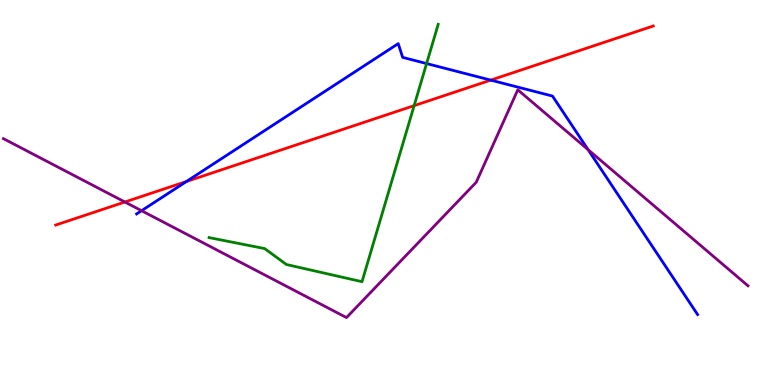[{'lines': ['blue', 'red'], 'intersections': [{'x': 2.41, 'y': 5.29}, {'x': 6.33, 'y': 7.92}]}, {'lines': ['green', 'red'], 'intersections': [{'x': 5.34, 'y': 7.26}]}, {'lines': ['purple', 'red'], 'intersections': [{'x': 1.61, 'y': 4.75}]}, {'lines': ['blue', 'green'], 'intersections': [{'x': 5.5, 'y': 8.35}]}, {'lines': ['blue', 'purple'], 'intersections': [{'x': 1.83, 'y': 4.53}, {'x': 7.59, 'y': 6.11}]}, {'lines': ['green', 'purple'], 'intersections': []}]